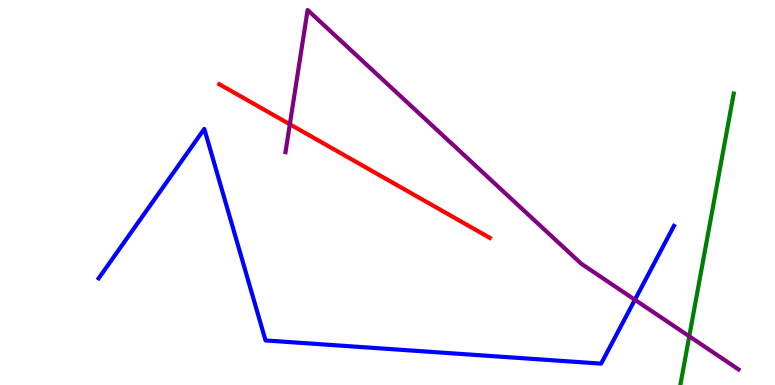[{'lines': ['blue', 'red'], 'intersections': []}, {'lines': ['green', 'red'], 'intersections': []}, {'lines': ['purple', 'red'], 'intersections': [{'x': 3.74, 'y': 6.77}]}, {'lines': ['blue', 'green'], 'intersections': []}, {'lines': ['blue', 'purple'], 'intersections': [{'x': 8.19, 'y': 2.21}]}, {'lines': ['green', 'purple'], 'intersections': [{'x': 8.89, 'y': 1.26}]}]